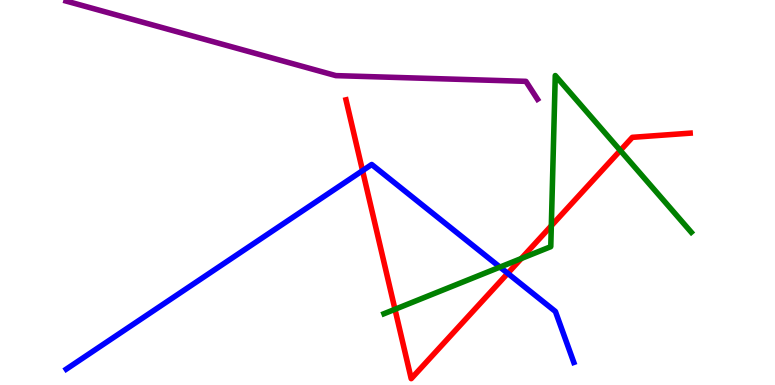[{'lines': ['blue', 'red'], 'intersections': [{'x': 4.68, 'y': 5.57}, {'x': 6.55, 'y': 2.9}]}, {'lines': ['green', 'red'], 'intersections': [{'x': 5.1, 'y': 1.97}, {'x': 6.73, 'y': 3.29}, {'x': 7.11, 'y': 4.14}, {'x': 8.0, 'y': 6.09}]}, {'lines': ['purple', 'red'], 'intersections': []}, {'lines': ['blue', 'green'], 'intersections': [{'x': 6.45, 'y': 3.06}]}, {'lines': ['blue', 'purple'], 'intersections': []}, {'lines': ['green', 'purple'], 'intersections': []}]